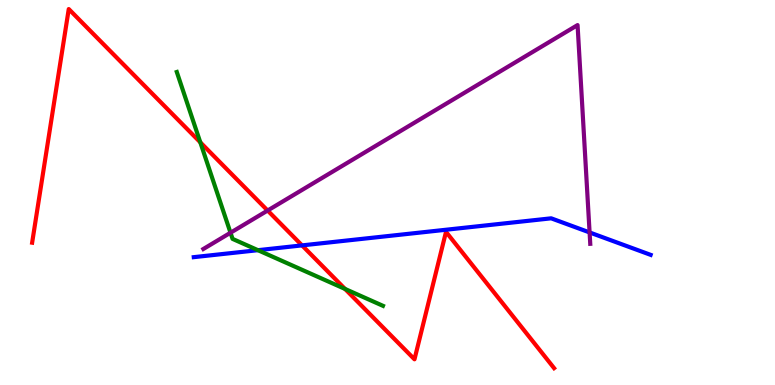[{'lines': ['blue', 'red'], 'intersections': [{'x': 3.9, 'y': 3.63}]}, {'lines': ['green', 'red'], 'intersections': [{'x': 2.58, 'y': 6.3}, {'x': 4.45, 'y': 2.5}]}, {'lines': ['purple', 'red'], 'intersections': [{'x': 3.45, 'y': 4.53}]}, {'lines': ['blue', 'green'], 'intersections': [{'x': 3.33, 'y': 3.5}]}, {'lines': ['blue', 'purple'], 'intersections': [{'x': 7.61, 'y': 3.96}]}, {'lines': ['green', 'purple'], 'intersections': [{'x': 2.97, 'y': 3.95}]}]